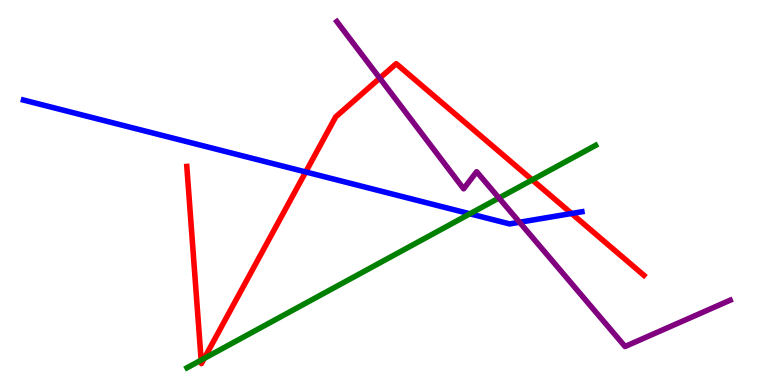[{'lines': ['blue', 'red'], 'intersections': [{'x': 3.94, 'y': 5.53}, {'x': 7.37, 'y': 4.45}]}, {'lines': ['green', 'red'], 'intersections': [{'x': 2.6, 'y': 0.647}, {'x': 2.64, 'y': 0.69}, {'x': 6.87, 'y': 5.33}]}, {'lines': ['purple', 'red'], 'intersections': [{'x': 4.9, 'y': 7.97}]}, {'lines': ['blue', 'green'], 'intersections': [{'x': 6.06, 'y': 4.45}]}, {'lines': ['blue', 'purple'], 'intersections': [{'x': 6.7, 'y': 4.23}]}, {'lines': ['green', 'purple'], 'intersections': [{'x': 6.44, 'y': 4.86}]}]